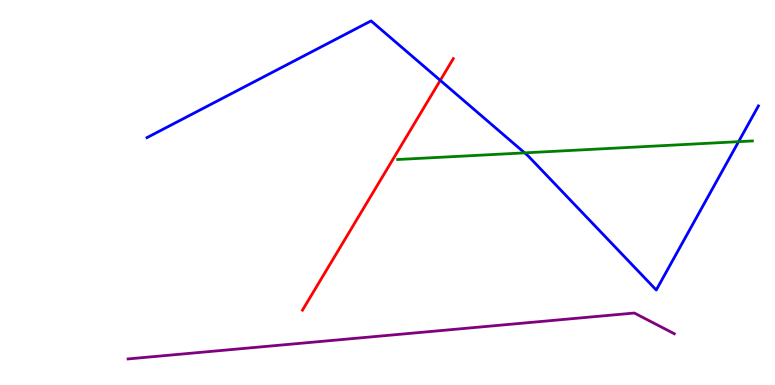[{'lines': ['blue', 'red'], 'intersections': [{'x': 5.68, 'y': 7.91}]}, {'lines': ['green', 'red'], 'intersections': []}, {'lines': ['purple', 'red'], 'intersections': []}, {'lines': ['blue', 'green'], 'intersections': [{'x': 6.77, 'y': 6.03}, {'x': 9.53, 'y': 6.32}]}, {'lines': ['blue', 'purple'], 'intersections': []}, {'lines': ['green', 'purple'], 'intersections': []}]